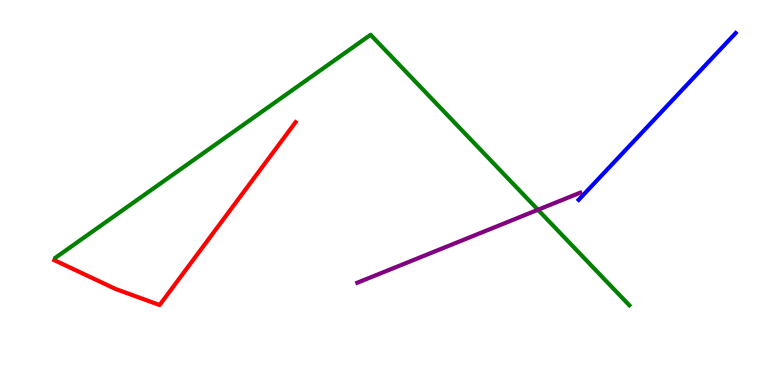[{'lines': ['blue', 'red'], 'intersections': []}, {'lines': ['green', 'red'], 'intersections': []}, {'lines': ['purple', 'red'], 'intersections': []}, {'lines': ['blue', 'green'], 'intersections': []}, {'lines': ['blue', 'purple'], 'intersections': []}, {'lines': ['green', 'purple'], 'intersections': [{'x': 6.94, 'y': 4.55}]}]